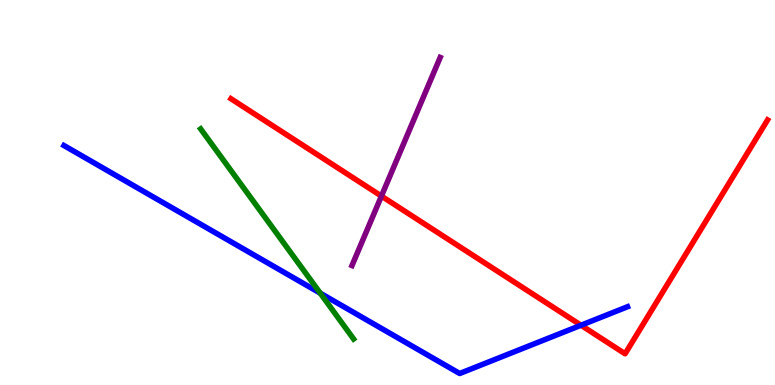[{'lines': ['blue', 'red'], 'intersections': [{'x': 7.5, 'y': 1.55}]}, {'lines': ['green', 'red'], 'intersections': []}, {'lines': ['purple', 'red'], 'intersections': [{'x': 4.92, 'y': 4.91}]}, {'lines': ['blue', 'green'], 'intersections': [{'x': 4.13, 'y': 2.38}]}, {'lines': ['blue', 'purple'], 'intersections': []}, {'lines': ['green', 'purple'], 'intersections': []}]